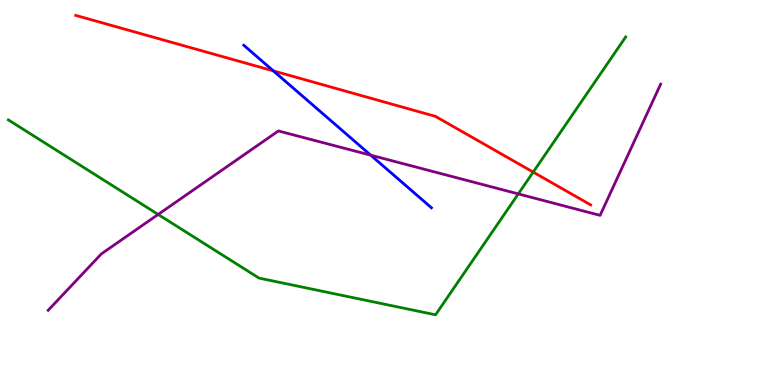[{'lines': ['blue', 'red'], 'intersections': [{'x': 3.53, 'y': 8.16}]}, {'lines': ['green', 'red'], 'intersections': [{'x': 6.88, 'y': 5.53}]}, {'lines': ['purple', 'red'], 'intersections': []}, {'lines': ['blue', 'green'], 'intersections': []}, {'lines': ['blue', 'purple'], 'intersections': [{'x': 4.78, 'y': 5.97}]}, {'lines': ['green', 'purple'], 'intersections': [{'x': 2.04, 'y': 4.43}, {'x': 6.69, 'y': 4.96}]}]